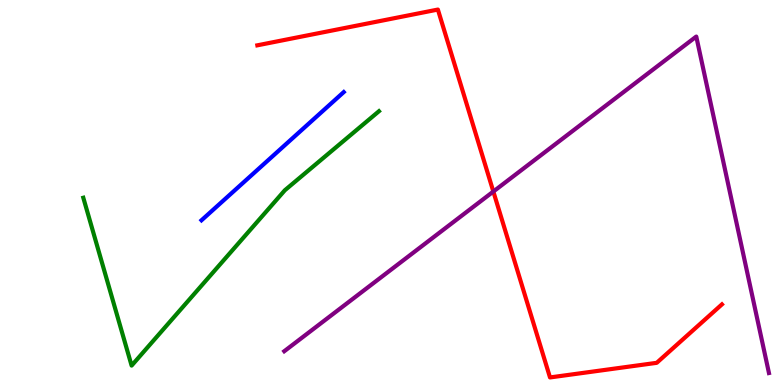[{'lines': ['blue', 'red'], 'intersections': []}, {'lines': ['green', 'red'], 'intersections': []}, {'lines': ['purple', 'red'], 'intersections': [{'x': 6.37, 'y': 5.03}]}, {'lines': ['blue', 'green'], 'intersections': []}, {'lines': ['blue', 'purple'], 'intersections': []}, {'lines': ['green', 'purple'], 'intersections': []}]